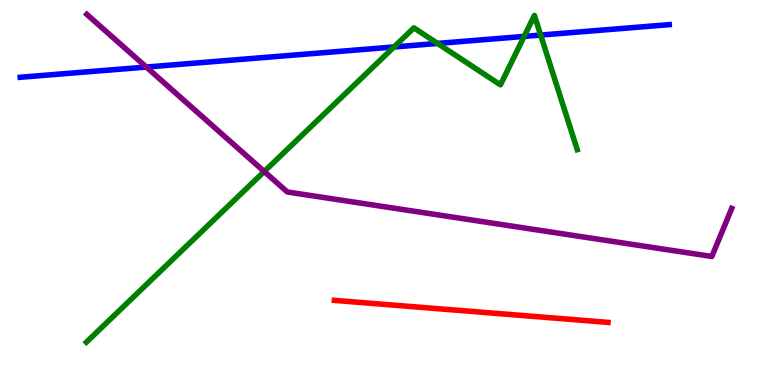[{'lines': ['blue', 'red'], 'intersections': []}, {'lines': ['green', 'red'], 'intersections': []}, {'lines': ['purple', 'red'], 'intersections': []}, {'lines': ['blue', 'green'], 'intersections': [{'x': 5.08, 'y': 8.78}, {'x': 5.65, 'y': 8.87}, {'x': 6.76, 'y': 9.05}, {'x': 6.98, 'y': 9.09}]}, {'lines': ['blue', 'purple'], 'intersections': [{'x': 1.89, 'y': 8.26}]}, {'lines': ['green', 'purple'], 'intersections': [{'x': 3.41, 'y': 5.55}]}]